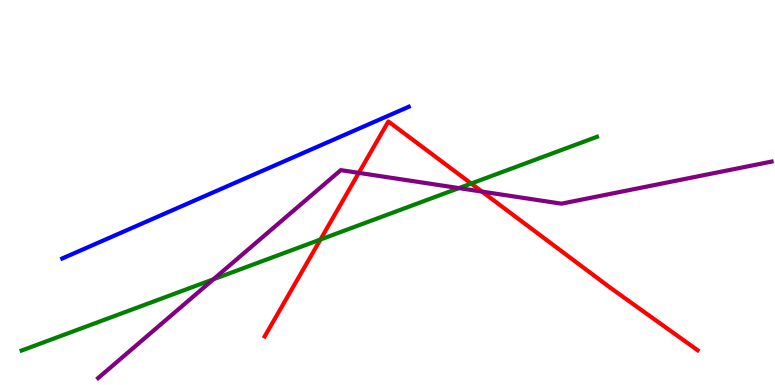[{'lines': ['blue', 'red'], 'intersections': []}, {'lines': ['green', 'red'], 'intersections': [{'x': 4.13, 'y': 3.78}, {'x': 6.08, 'y': 5.23}]}, {'lines': ['purple', 'red'], 'intersections': [{'x': 4.63, 'y': 5.51}, {'x': 6.22, 'y': 5.02}]}, {'lines': ['blue', 'green'], 'intersections': []}, {'lines': ['blue', 'purple'], 'intersections': []}, {'lines': ['green', 'purple'], 'intersections': [{'x': 2.75, 'y': 2.75}, {'x': 5.92, 'y': 5.11}]}]